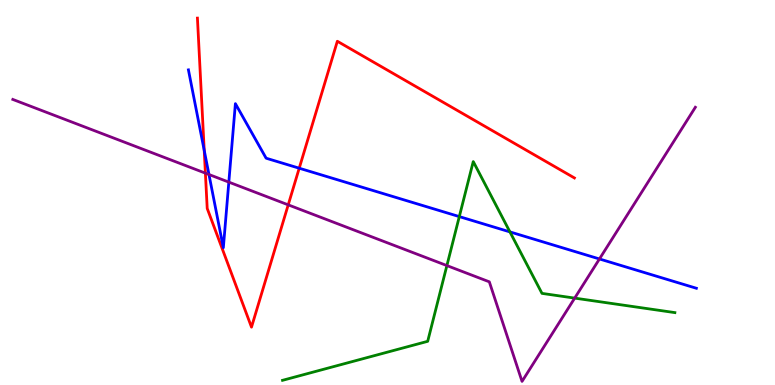[{'lines': ['blue', 'red'], 'intersections': [{'x': 2.64, 'y': 6.09}, {'x': 3.86, 'y': 5.63}]}, {'lines': ['green', 'red'], 'intersections': []}, {'lines': ['purple', 'red'], 'intersections': [{'x': 2.65, 'y': 5.5}, {'x': 3.72, 'y': 4.68}]}, {'lines': ['blue', 'green'], 'intersections': [{'x': 5.93, 'y': 4.37}, {'x': 6.58, 'y': 3.98}]}, {'lines': ['blue', 'purple'], 'intersections': [{'x': 2.7, 'y': 5.47}, {'x': 2.95, 'y': 5.27}, {'x': 7.73, 'y': 3.27}]}, {'lines': ['green', 'purple'], 'intersections': [{'x': 5.77, 'y': 3.1}, {'x': 7.42, 'y': 2.26}]}]